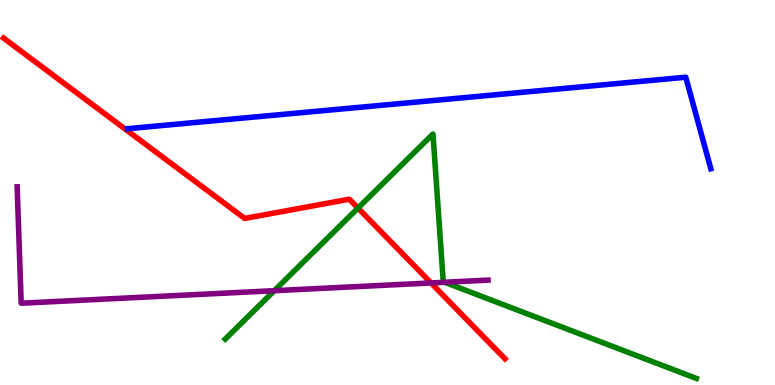[{'lines': ['blue', 'red'], 'intersections': []}, {'lines': ['green', 'red'], 'intersections': [{'x': 4.62, 'y': 4.6}]}, {'lines': ['purple', 'red'], 'intersections': [{'x': 5.56, 'y': 2.65}]}, {'lines': ['blue', 'green'], 'intersections': []}, {'lines': ['blue', 'purple'], 'intersections': []}, {'lines': ['green', 'purple'], 'intersections': [{'x': 3.54, 'y': 2.45}, {'x': 5.74, 'y': 2.67}]}]